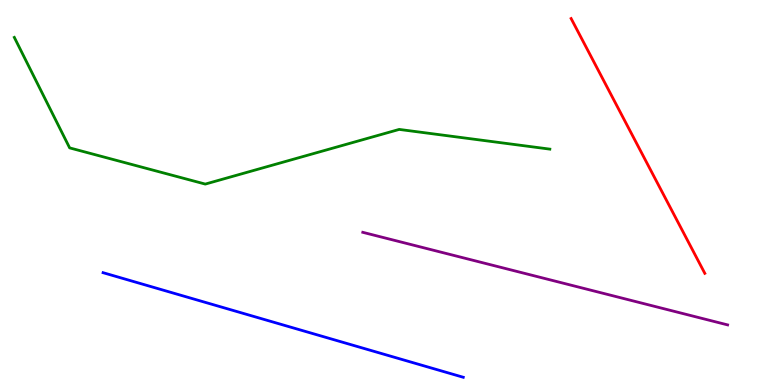[{'lines': ['blue', 'red'], 'intersections': []}, {'lines': ['green', 'red'], 'intersections': []}, {'lines': ['purple', 'red'], 'intersections': []}, {'lines': ['blue', 'green'], 'intersections': []}, {'lines': ['blue', 'purple'], 'intersections': []}, {'lines': ['green', 'purple'], 'intersections': []}]